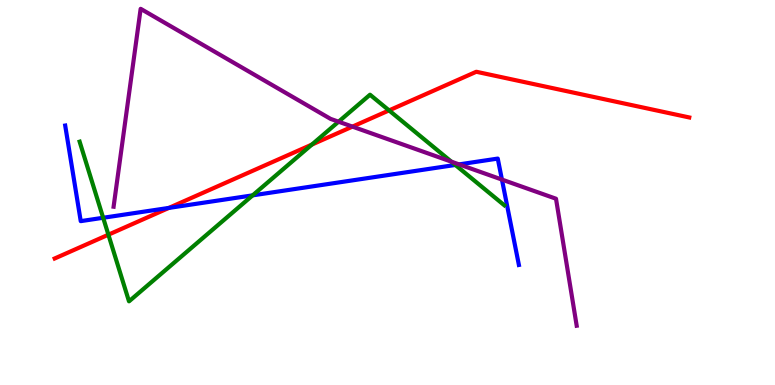[{'lines': ['blue', 'red'], 'intersections': [{'x': 2.18, 'y': 4.6}]}, {'lines': ['green', 'red'], 'intersections': [{'x': 1.4, 'y': 3.9}, {'x': 4.02, 'y': 6.24}, {'x': 5.02, 'y': 7.13}]}, {'lines': ['purple', 'red'], 'intersections': [{'x': 4.55, 'y': 6.71}]}, {'lines': ['blue', 'green'], 'intersections': [{'x': 1.33, 'y': 4.34}, {'x': 3.26, 'y': 4.93}, {'x': 5.88, 'y': 5.72}]}, {'lines': ['blue', 'purple'], 'intersections': [{'x': 5.92, 'y': 5.73}, {'x': 6.48, 'y': 5.34}]}, {'lines': ['green', 'purple'], 'intersections': [{'x': 4.37, 'y': 6.84}, {'x': 5.82, 'y': 5.8}]}]